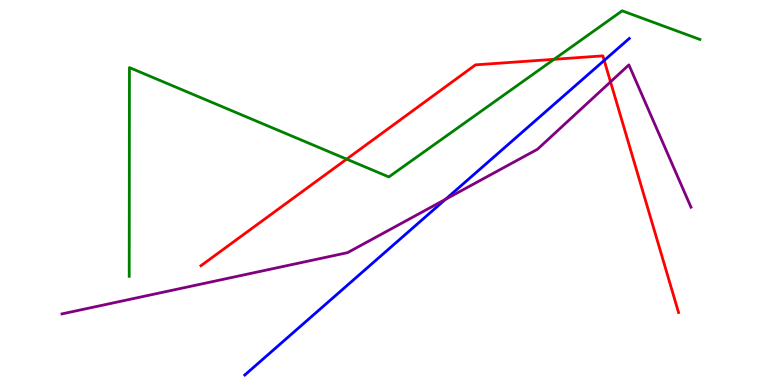[{'lines': ['blue', 'red'], 'intersections': [{'x': 7.8, 'y': 8.43}]}, {'lines': ['green', 'red'], 'intersections': [{'x': 4.47, 'y': 5.87}, {'x': 7.15, 'y': 8.46}]}, {'lines': ['purple', 'red'], 'intersections': [{'x': 7.88, 'y': 7.87}]}, {'lines': ['blue', 'green'], 'intersections': []}, {'lines': ['blue', 'purple'], 'intersections': [{'x': 5.75, 'y': 4.82}]}, {'lines': ['green', 'purple'], 'intersections': []}]